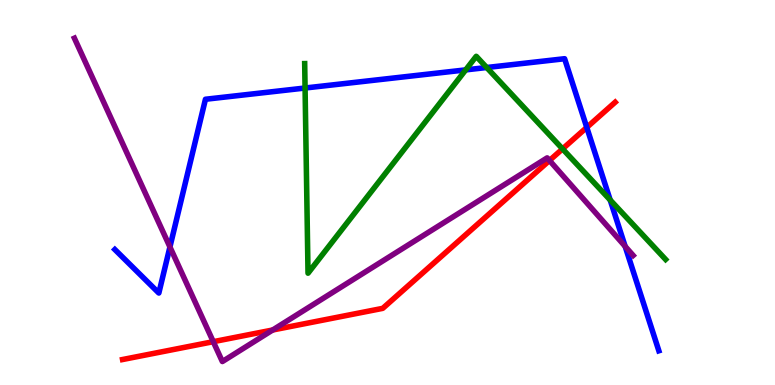[{'lines': ['blue', 'red'], 'intersections': [{'x': 7.57, 'y': 6.69}]}, {'lines': ['green', 'red'], 'intersections': [{'x': 7.26, 'y': 6.13}]}, {'lines': ['purple', 'red'], 'intersections': [{'x': 2.75, 'y': 1.12}, {'x': 3.52, 'y': 1.43}, {'x': 7.09, 'y': 5.83}]}, {'lines': ['blue', 'green'], 'intersections': [{'x': 3.94, 'y': 7.71}, {'x': 6.01, 'y': 8.18}, {'x': 6.28, 'y': 8.25}, {'x': 7.87, 'y': 4.81}]}, {'lines': ['blue', 'purple'], 'intersections': [{'x': 2.19, 'y': 3.59}, {'x': 8.07, 'y': 3.6}]}, {'lines': ['green', 'purple'], 'intersections': []}]